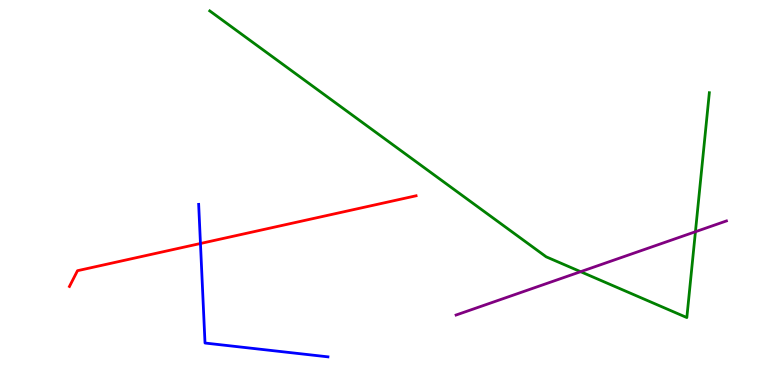[{'lines': ['blue', 'red'], 'intersections': [{'x': 2.59, 'y': 3.68}]}, {'lines': ['green', 'red'], 'intersections': []}, {'lines': ['purple', 'red'], 'intersections': []}, {'lines': ['blue', 'green'], 'intersections': []}, {'lines': ['blue', 'purple'], 'intersections': []}, {'lines': ['green', 'purple'], 'intersections': [{'x': 7.49, 'y': 2.94}, {'x': 8.97, 'y': 3.98}]}]